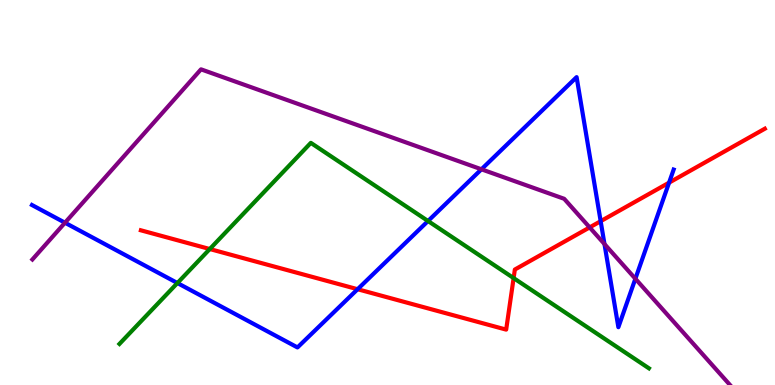[{'lines': ['blue', 'red'], 'intersections': [{'x': 4.61, 'y': 2.49}, {'x': 7.75, 'y': 4.25}, {'x': 8.63, 'y': 5.26}]}, {'lines': ['green', 'red'], 'intersections': [{'x': 2.71, 'y': 3.53}, {'x': 6.63, 'y': 2.78}]}, {'lines': ['purple', 'red'], 'intersections': [{'x': 7.61, 'y': 4.09}]}, {'lines': ['blue', 'green'], 'intersections': [{'x': 2.29, 'y': 2.65}, {'x': 5.52, 'y': 4.26}]}, {'lines': ['blue', 'purple'], 'intersections': [{'x': 0.839, 'y': 4.21}, {'x': 6.21, 'y': 5.6}, {'x': 7.8, 'y': 3.66}, {'x': 8.2, 'y': 2.76}]}, {'lines': ['green', 'purple'], 'intersections': []}]